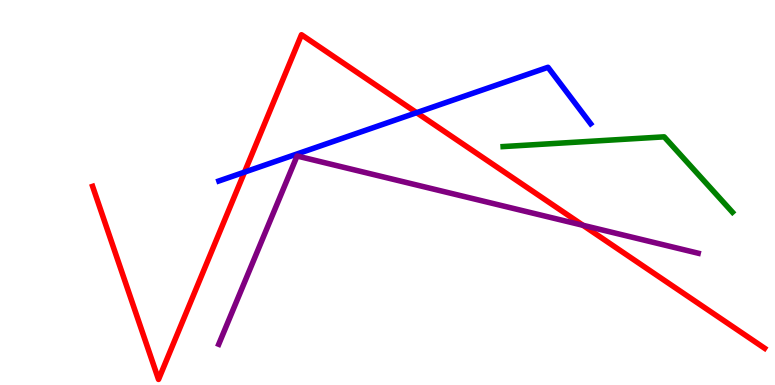[{'lines': ['blue', 'red'], 'intersections': [{'x': 3.15, 'y': 5.53}, {'x': 5.38, 'y': 7.07}]}, {'lines': ['green', 'red'], 'intersections': []}, {'lines': ['purple', 'red'], 'intersections': [{'x': 7.52, 'y': 4.15}]}, {'lines': ['blue', 'green'], 'intersections': []}, {'lines': ['blue', 'purple'], 'intersections': []}, {'lines': ['green', 'purple'], 'intersections': []}]